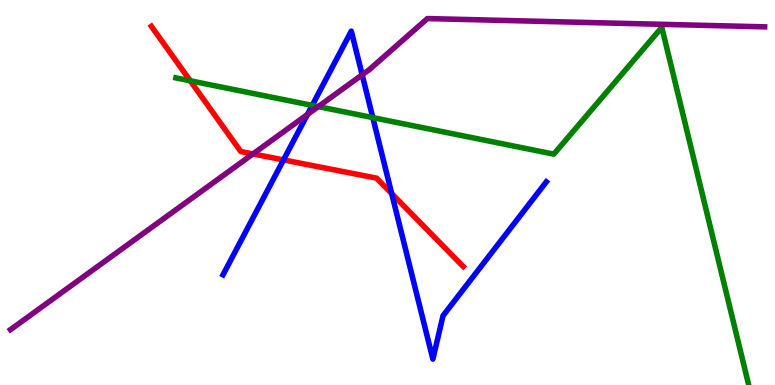[{'lines': ['blue', 'red'], 'intersections': [{'x': 3.66, 'y': 5.85}, {'x': 5.05, 'y': 4.97}]}, {'lines': ['green', 'red'], 'intersections': [{'x': 2.45, 'y': 7.9}]}, {'lines': ['purple', 'red'], 'intersections': [{'x': 3.26, 'y': 6.0}]}, {'lines': ['blue', 'green'], 'intersections': [{'x': 4.03, 'y': 7.26}, {'x': 4.81, 'y': 6.95}]}, {'lines': ['blue', 'purple'], 'intersections': [{'x': 3.97, 'y': 7.03}, {'x': 4.67, 'y': 8.06}]}, {'lines': ['green', 'purple'], 'intersections': [{'x': 4.11, 'y': 7.23}]}]